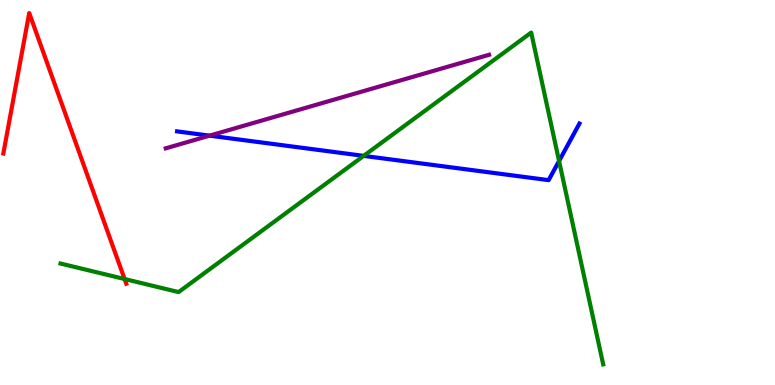[{'lines': ['blue', 'red'], 'intersections': []}, {'lines': ['green', 'red'], 'intersections': [{'x': 1.61, 'y': 2.75}]}, {'lines': ['purple', 'red'], 'intersections': []}, {'lines': ['blue', 'green'], 'intersections': [{'x': 4.69, 'y': 5.95}, {'x': 7.21, 'y': 5.82}]}, {'lines': ['blue', 'purple'], 'intersections': [{'x': 2.7, 'y': 6.48}]}, {'lines': ['green', 'purple'], 'intersections': []}]